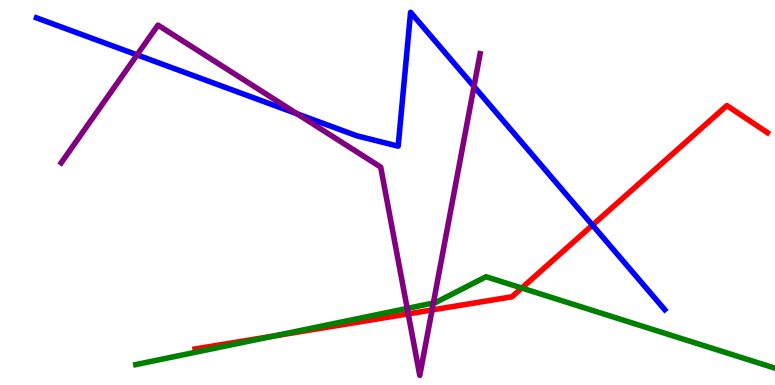[{'lines': ['blue', 'red'], 'intersections': [{'x': 7.64, 'y': 4.15}]}, {'lines': ['green', 'red'], 'intersections': [{'x': 3.54, 'y': 1.27}, {'x': 6.73, 'y': 2.52}]}, {'lines': ['purple', 'red'], 'intersections': [{'x': 5.27, 'y': 1.85}, {'x': 5.58, 'y': 1.95}]}, {'lines': ['blue', 'green'], 'intersections': []}, {'lines': ['blue', 'purple'], 'intersections': [{'x': 1.77, 'y': 8.57}, {'x': 3.83, 'y': 7.04}, {'x': 6.12, 'y': 7.75}]}, {'lines': ['green', 'purple'], 'intersections': [{'x': 5.25, 'y': 1.99}, {'x': 5.59, 'y': 2.13}]}]